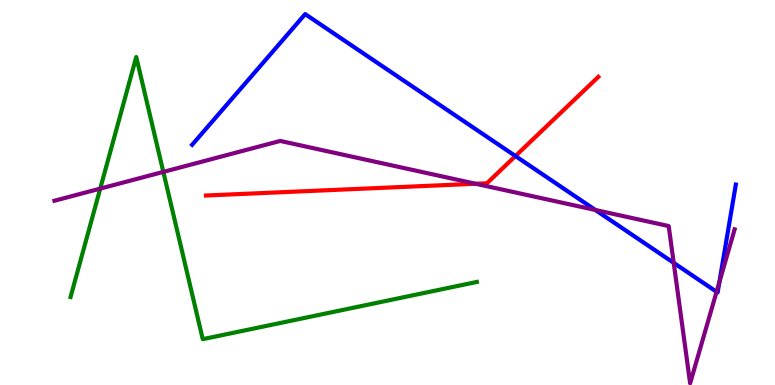[{'lines': ['blue', 'red'], 'intersections': [{'x': 6.65, 'y': 5.95}]}, {'lines': ['green', 'red'], 'intersections': []}, {'lines': ['purple', 'red'], 'intersections': [{'x': 6.14, 'y': 5.23}]}, {'lines': ['blue', 'green'], 'intersections': []}, {'lines': ['blue', 'purple'], 'intersections': [{'x': 7.68, 'y': 4.55}, {'x': 8.69, 'y': 3.17}, {'x': 9.25, 'y': 2.42}, {'x': 9.28, 'y': 2.67}]}, {'lines': ['green', 'purple'], 'intersections': [{'x': 1.29, 'y': 5.1}, {'x': 2.11, 'y': 5.54}]}]